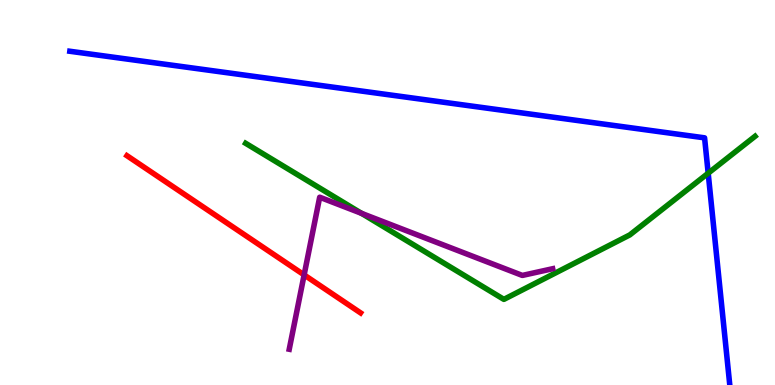[{'lines': ['blue', 'red'], 'intersections': []}, {'lines': ['green', 'red'], 'intersections': []}, {'lines': ['purple', 'red'], 'intersections': [{'x': 3.92, 'y': 2.86}]}, {'lines': ['blue', 'green'], 'intersections': [{'x': 9.14, 'y': 5.5}]}, {'lines': ['blue', 'purple'], 'intersections': []}, {'lines': ['green', 'purple'], 'intersections': [{'x': 4.67, 'y': 4.46}]}]